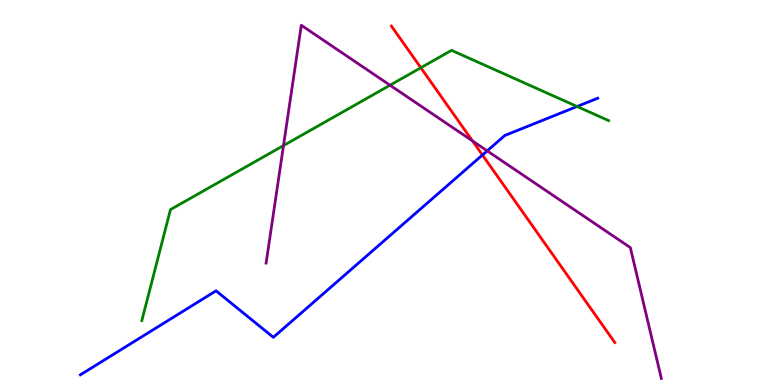[{'lines': ['blue', 'red'], 'intersections': [{'x': 6.22, 'y': 5.97}]}, {'lines': ['green', 'red'], 'intersections': [{'x': 5.43, 'y': 8.24}]}, {'lines': ['purple', 'red'], 'intersections': [{'x': 6.1, 'y': 6.34}]}, {'lines': ['blue', 'green'], 'intersections': [{'x': 7.45, 'y': 7.23}]}, {'lines': ['blue', 'purple'], 'intersections': [{'x': 6.29, 'y': 6.08}]}, {'lines': ['green', 'purple'], 'intersections': [{'x': 3.66, 'y': 6.22}, {'x': 5.03, 'y': 7.79}]}]